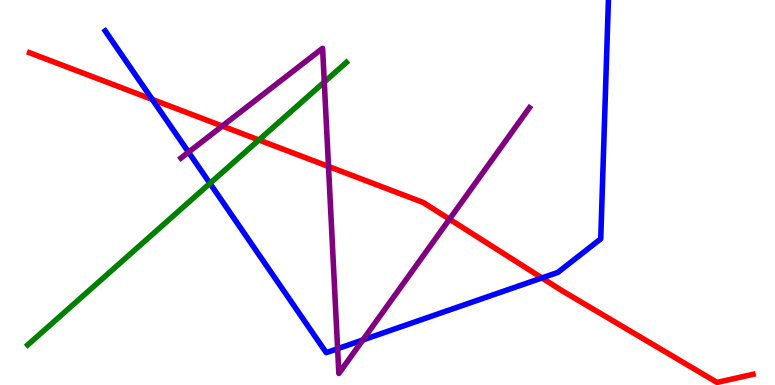[{'lines': ['blue', 'red'], 'intersections': [{'x': 1.97, 'y': 7.42}, {'x': 6.99, 'y': 2.78}]}, {'lines': ['green', 'red'], 'intersections': [{'x': 3.34, 'y': 6.36}]}, {'lines': ['purple', 'red'], 'intersections': [{'x': 2.87, 'y': 6.73}, {'x': 4.24, 'y': 5.68}, {'x': 5.8, 'y': 4.31}]}, {'lines': ['blue', 'green'], 'intersections': [{'x': 2.71, 'y': 5.24}]}, {'lines': ['blue', 'purple'], 'intersections': [{'x': 2.43, 'y': 6.05}, {'x': 4.36, 'y': 0.942}, {'x': 4.68, 'y': 1.17}]}, {'lines': ['green', 'purple'], 'intersections': [{'x': 4.18, 'y': 7.87}]}]